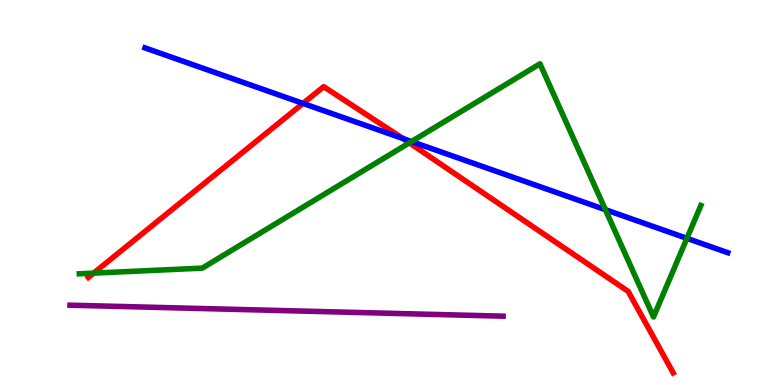[{'lines': ['blue', 'red'], 'intersections': [{'x': 3.91, 'y': 7.31}, {'x': 5.2, 'y': 6.4}]}, {'lines': ['green', 'red'], 'intersections': [{'x': 1.21, 'y': 2.91}, {'x': 5.28, 'y': 6.29}]}, {'lines': ['purple', 'red'], 'intersections': []}, {'lines': ['blue', 'green'], 'intersections': [{'x': 5.31, 'y': 6.32}, {'x': 7.81, 'y': 4.55}, {'x': 8.86, 'y': 3.81}]}, {'lines': ['blue', 'purple'], 'intersections': []}, {'lines': ['green', 'purple'], 'intersections': []}]